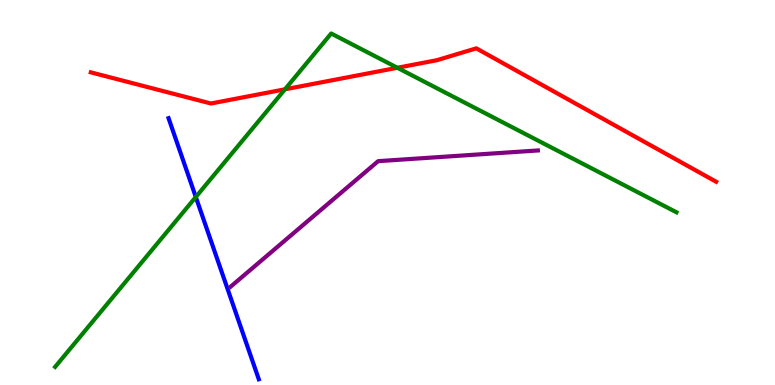[{'lines': ['blue', 'red'], 'intersections': []}, {'lines': ['green', 'red'], 'intersections': [{'x': 3.68, 'y': 7.68}, {'x': 5.13, 'y': 8.24}]}, {'lines': ['purple', 'red'], 'intersections': []}, {'lines': ['blue', 'green'], 'intersections': [{'x': 2.53, 'y': 4.88}]}, {'lines': ['blue', 'purple'], 'intersections': []}, {'lines': ['green', 'purple'], 'intersections': []}]